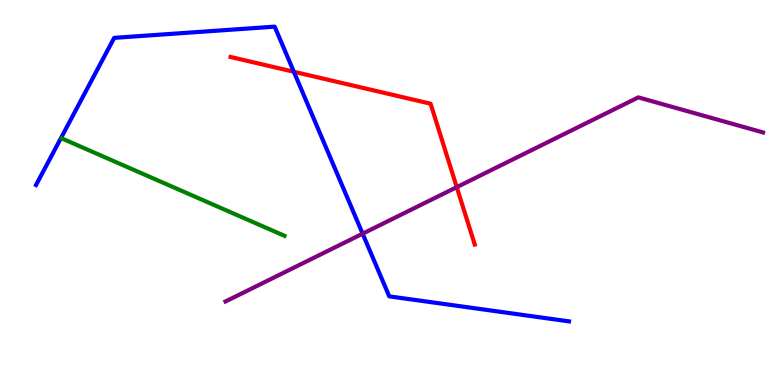[{'lines': ['blue', 'red'], 'intersections': [{'x': 3.79, 'y': 8.14}]}, {'lines': ['green', 'red'], 'intersections': []}, {'lines': ['purple', 'red'], 'intersections': [{'x': 5.89, 'y': 5.14}]}, {'lines': ['blue', 'green'], 'intersections': []}, {'lines': ['blue', 'purple'], 'intersections': [{'x': 4.68, 'y': 3.93}]}, {'lines': ['green', 'purple'], 'intersections': []}]